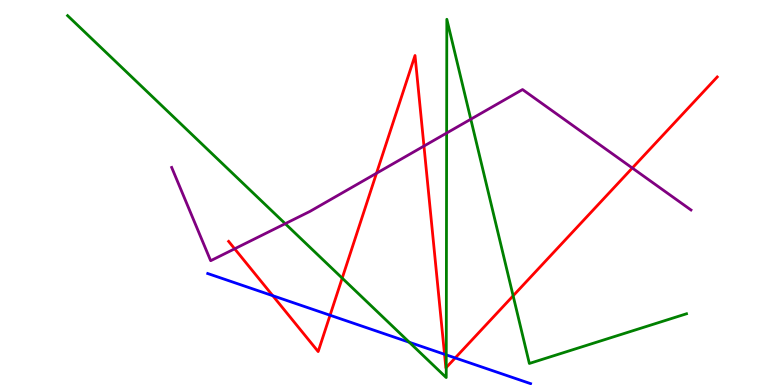[{'lines': ['blue', 'red'], 'intersections': [{'x': 3.52, 'y': 2.32}, {'x': 4.26, 'y': 1.81}, {'x': 5.74, 'y': 0.798}, {'x': 5.87, 'y': 0.703}]}, {'lines': ['green', 'red'], 'intersections': [{'x': 4.42, 'y': 2.78}, {'x': 5.76, 'y': 0.453}, {'x': 6.62, 'y': 2.32}]}, {'lines': ['purple', 'red'], 'intersections': [{'x': 3.03, 'y': 3.54}, {'x': 4.86, 'y': 5.5}, {'x': 5.47, 'y': 6.21}, {'x': 8.16, 'y': 5.64}]}, {'lines': ['blue', 'green'], 'intersections': [{'x': 5.28, 'y': 1.11}, {'x': 5.76, 'y': 0.783}]}, {'lines': ['blue', 'purple'], 'intersections': []}, {'lines': ['green', 'purple'], 'intersections': [{'x': 3.68, 'y': 4.19}, {'x': 5.76, 'y': 6.54}, {'x': 6.07, 'y': 6.9}]}]